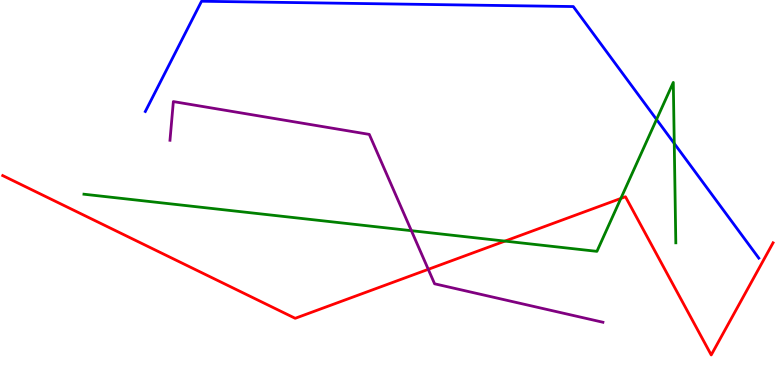[{'lines': ['blue', 'red'], 'intersections': []}, {'lines': ['green', 'red'], 'intersections': [{'x': 6.52, 'y': 3.74}, {'x': 8.01, 'y': 4.85}]}, {'lines': ['purple', 'red'], 'intersections': [{'x': 5.53, 'y': 3.0}]}, {'lines': ['blue', 'green'], 'intersections': [{'x': 8.47, 'y': 6.9}, {'x': 8.7, 'y': 6.27}]}, {'lines': ['blue', 'purple'], 'intersections': []}, {'lines': ['green', 'purple'], 'intersections': [{'x': 5.31, 'y': 4.01}]}]